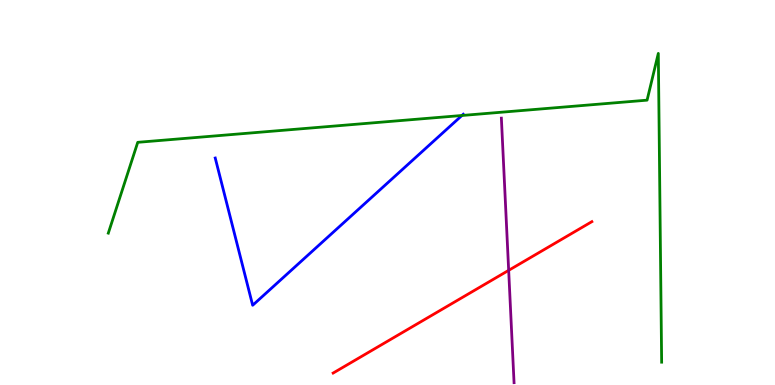[{'lines': ['blue', 'red'], 'intersections': []}, {'lines': ['green', 'red'], 'intersections': []}, {'lines': ['purple', 'red'], 'intersections': [{'x': 6.56, 'y': 2.98}]}, {'lines': ['blue', 'green'], 'intersections': [{'x': 5.96, 'y': 7.0}]}, {'lines': ['blue', 'purple'], 'intersections': []}, {'lines': ['green', 'purple'], 'intersections': []}]